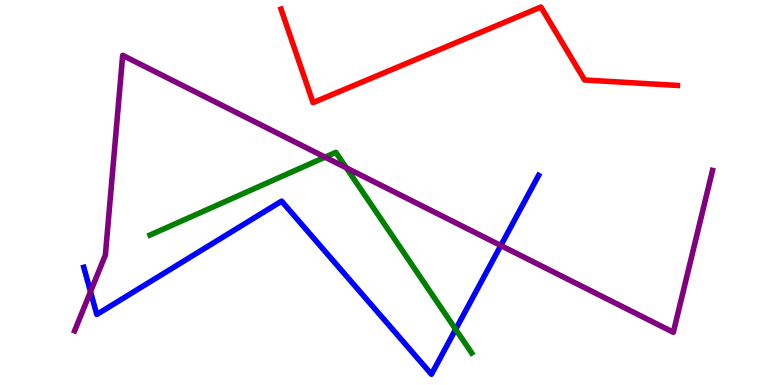[{'lines': ['blue', 'red'], 'intersections': []}, {'lines': ['green', 'red'], 'intersections': []}, {'lines': ['purple', 'red'], 'intersections': []}, {'lines': ['blue', 'green'], 'intersections': [{'x': 5.88, 'y': 1.45}]}, {'lines': ['blue', 'purple'], 'intersections': [{'x': 1.17, 'y': 2.42}, {'x': 6.46, 'y': 3.62}]}, {'lines': ['green', 'purple'], 'intersections': [{'x': 4.19, 'y': 5.92}, {'x': 4.47, 'y': 5.64}]}]